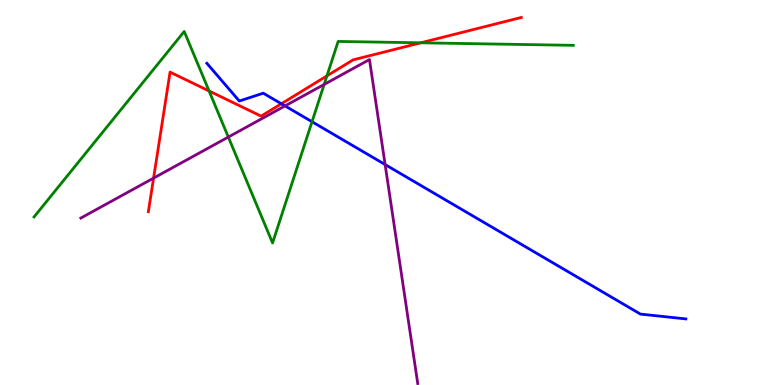[{'lines': ['blue', 'red'], 'intersections': [{'x': 3.63, 'y': 7.3}]}, {'lines': ['green', 'red'], 'intersections': [{'x': 2.7, 'y': 7.64}, {'x': 4.22, 'y': 8.03}, {'x': 5.43, 'y': 8.89}]}, {'lines': ['purple', 'red'], 'intersections': [{'x': 1.98, 'y': 5.37}]}, {'lines': ['blue', 'green'], 'intersections': [{'x': 4.03, 'y': 6.84}]}, {'lines': ['blue', 'purple'], 'intersections': [{'x': 3.68, 'y': 7.25}, {'x': 4.97, 'y': 5.73}]}, {'lines': ['green', 'purple'], 'intersections': [{'x': 2.95, 'y': 6.44}, {'x': 4.18, 'y': 7.81}]}]